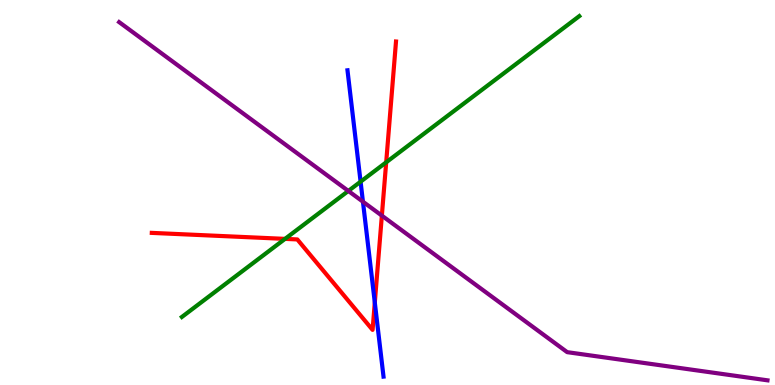[{'lines': ['blue', 'red'], 'intersections': [{'x': 4.84, 'y': 2.14}]}, {'lines': ['green', 'red'], 'intersections': [{'x': 3.68, 'y': 3.8}, {'x': 4.98, 'y': 5.78}]}, {'lines': ['purple', 'red'], 'intersections': [{'x': 4.93, 'y': 4.4}]}, {'lines': ['blue', 'green'], 'intersections': [{'x': 4.65, 'y': 5.28}]}, {'lines': ['blue', 'purple'], 'intersections': [{'x': 4.68, 'y': 4.76}]}, {'lines': ['green', 'purple'], 'intersections': [{'x': 4.49, 'y': 5.04}]}]